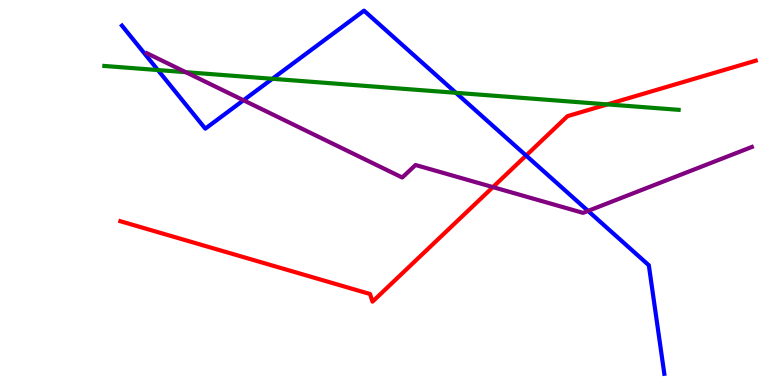[{'lines': ['blue', 'red'], 'intersections': [{'x': 6.79, 'y': 5.96}]}, {'lines': ['green', 'red'], 'intersections': [{'x': 7.84, 'y': 7.29}]}, {'lines': ['purple', 'red'], 'intersections': [{'x': 6.36, 'y': 5.14}]}, {'lines': ['blue', 'green'], 'intersections': [{'x': 2.04, 'y': 8.18}, {'x': 3.51, 'y': 7.95}, {'x': 5.88, 'y': 7.59}]}, {'lines': ['blue', 'purple'], 'intersections': [{'x': 3.14, 'y': 7.4}, {'x': 7.59, 'y': 4.52}]}, {'lines': ['green', 'purple'], 'intersections': [{'x': 2.4, 'y': 8.13}]}]